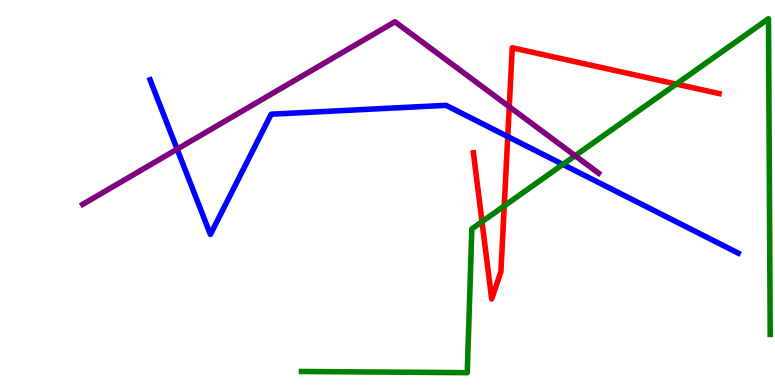[{'lines': ['blue', 'red'], 'intersections': [{'x': 6.55, 'y': 6.45}]}, {'lines': ['green', 'red'], 'intersections': [{'x': 6.22, 'y': 4.24}, {'x': 6.51, 'y': 4.65}, {'x': 8.73, 'y': 7.82}]}, {'lines': ['purple', 'red'], 'intersections': [{'x': 6.57, 'y': 7.23}]}, {'lines': ['blue', 'green'], 'intersections': [{'x': 7.26, 'y': 5.73}]}, {'lines': ['blue', 'purple'], 'intersections': [{'x': 2.29, 'y': 6.13}]}, {'lines': ['green', 'purple'], 'intersections': [{'x': 7.42, 'y': 5.96}]}]